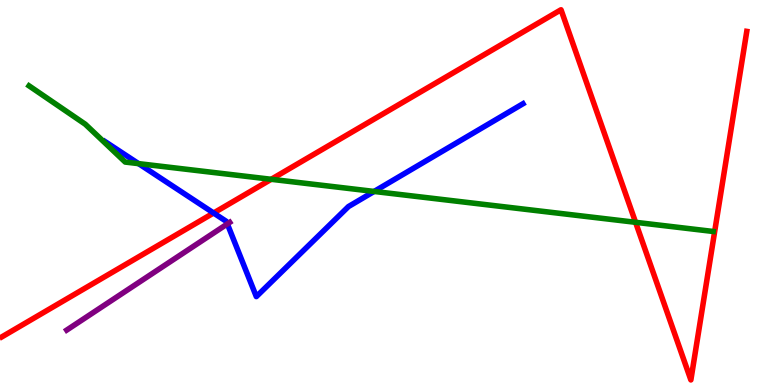[{'lines': ['blue', 'red'], 'intersections': [{'x': 2.76, 'y': 4.47}]}, {'lines': ['green', 'red'], 'intersections': [{'x': 3.5, 'y': 5.34}, {'x': 8.2, 'y': 4.23}]}, {'lines': ['purple', 'red'], 'intersections': []}, {'lines': ['blue', 'green'], 'intersections': [{'x': 1.79, 'y': 5.75}, {'x': 4.83, 'y': 5.03}]}, {'lines': ['blue', 'purple'], 'intersections': [{'x': 2.93, 'y': 4.18}]}, {'lines': ['green', 'purple'], 'intersections': []}]